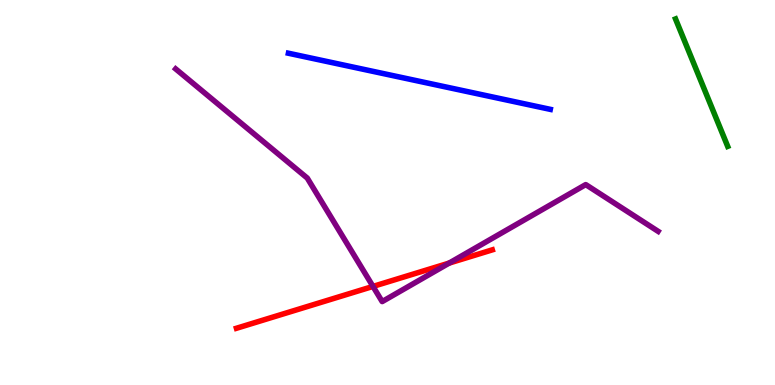[{'lines': ['blue', 'red'], 'intersections': []}, {'lines': ['green', 'red'], 'intersections': []}, {'lines': ['purple', 'red'], 'intersections': [{'x': 4.81, 'y': 2.56}, {'x': 5.8, 'y': 3.17}]}, {'lines': ['blue', 'green'], 'intersections': []}, {'lines': ['blue', 'purple'], 'intersections': []}, {'lines': ['green', 'purple'], 'intersections': []}]